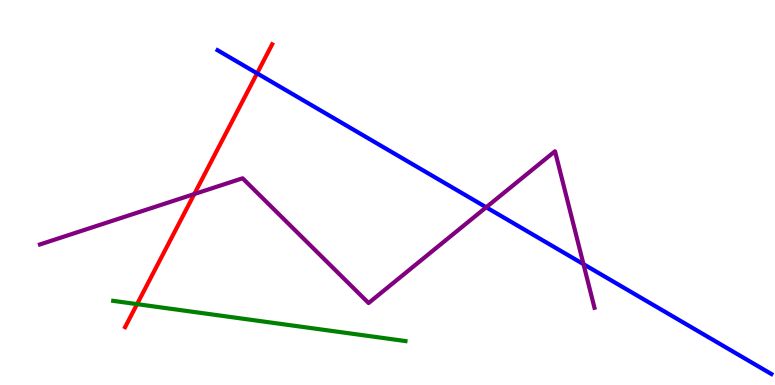[{'lines': ['blue', 'red'], 'intersections': [{'x': 3.32, 'y': 8.1}]}, {'lines': ['green', 'red'], 'intersections': [{'x': 1.77, 'y': 2.1}]}, {'lines': ['purple', 'red'], 'intersections': [{'x': 2.51, 'y': 4.96}]}, {'lines': ['blue', 'green'], 'intersections': []}, {'lines': ['blue', 'purple'], 'intersections': [{'x': 6.27, 'y': 4.62}, {'x': 7.53, 'y': 3.14}]}, {'lines': ['green', 'purple'], 'intersections': []}]